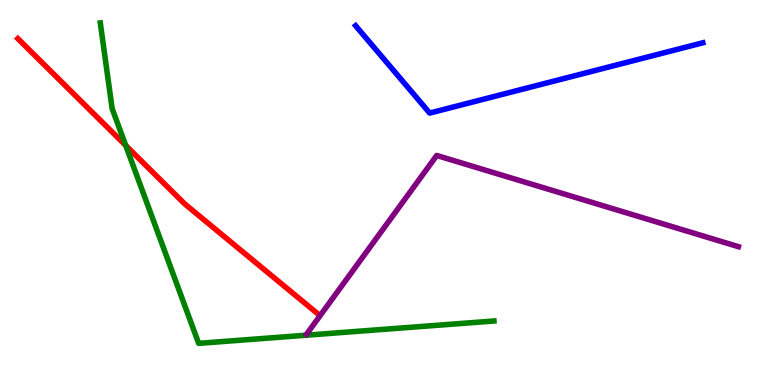[{'lines': ['blue', 'red'], 'intersections': []}, {'lines': ['green', 'red'], 'intersections': [{'x': 1.62, 'y': 6.22}]}, {'lines': ['purple', 'red'], 'intersections': []}, {'lines': ['blue', 'green'], 'intersections': []}, {'lines': ['blue', 'purple'], 'intersections': []}, {'lines': ['green', 'purple'], 'intersections': []}]